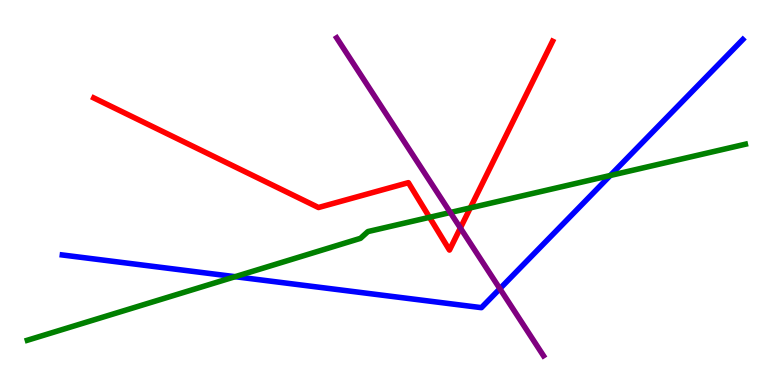[{'lines': ['blue', 'red'], 'intersections': []}, {'lines': ['green', 'red'], 'intersections': [{'x': 5.54, 'y': 4.36}, {'x': 6.07, 'y': 4.6}]}, {'lines': ['purple', 'red'], 'intersections': [{'x': 5.94, 'y': 4.08}]}, {'lines': ['blue', 'green'], 'intersections': [{'x': 3.03, 'y': 2.81}, {'x': 7.87, 'y': 5.44}]}, {'lines': ['blue', 'purple'], 'intersections': [{'x': 6.45, 'y': 2.5}]}, {'lines': ['green', 'purple'], 'intersections': [{'x': 5.81, 'y': 4.48}]}]